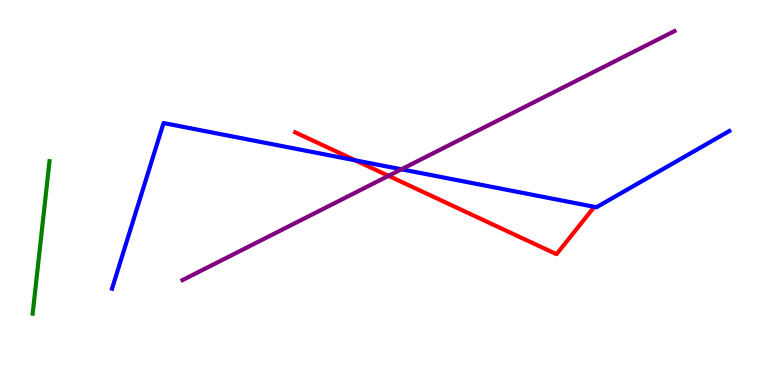[{'lines': ['blue', 'red'], 'intersections': [{'x': 4.58, 'y': 5.84}]}, {'lines': ['green', 'red'], 'intersections': []}, {'lines': ['purple', 'red'], 'intersections': [{'x': 5.01, 'y': 5.43}]}, {'lines': ['blue', 'green'], 'intersections': []}, {'lines': ['blue', 'purple'], 'intersections': [{'x': 5.18, 'y': 5.6}]}, {'lines': ['green', 'purple'], 'intersections': []}]